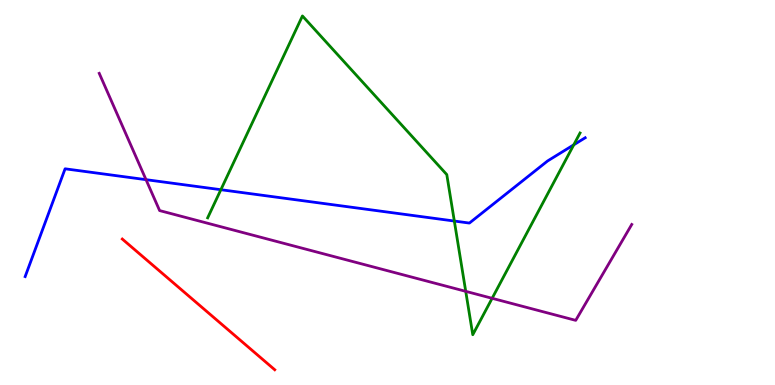[{'lines': ['blue', 'red'], 'intersections': []}, {'lines': ['green', 'red'], 'intersections': []}, {'lines': ['purple', 'red'], 'intersections': []}, {'lines': ['blue', 'green'], 'intersections': [{'x': 2.85, 'y': 5.07}, {'x': 5.86, 'y': 4.26}, {'x': 7.4, 'y': 6.24}]}, {'lines': ['blue', 'purple'], 'intersections': [{'x': 1.88, 'y': 5.33}]}, {'lines': ['green', 'purple'], 'intersections': [{'x': 6.01, 'y': 2.43}, {'x': 6.35, 'y': 2.25}]}]